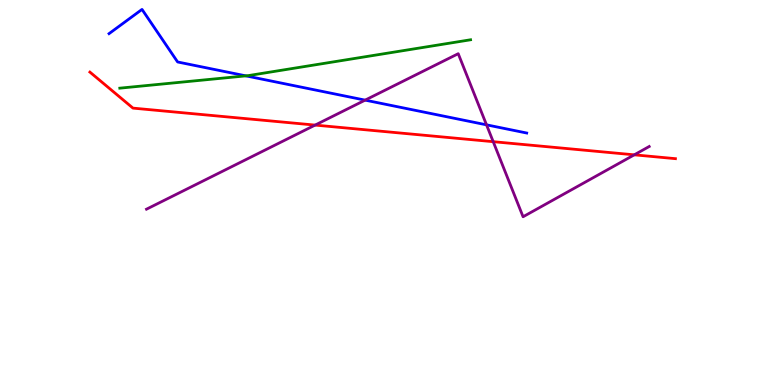[{'lines': ['blue', 'red'], 'intersections': []}, {'lines': ['green', 'red'], 'intersections': []}, {'lines': ['purple', 'red'], 'intersections': [{'x': 4.07, 'y': 6.75}, {'x': 6.36, 'y': 6.32}, {'x': 8.18, 'y': 5.98}]}, {'lines': ['blue', 'green'], 'intersections': [{'x': 3.17, 'y': 8.03}]}, {'lines': ['blue', 'purple'], 'intersections': [{'x': 4.71, 'y': 7.4}, {'x': 6.28, 'y': 6.76}]}, {'lines': ['green', 'purple'], 'intersections': []}]